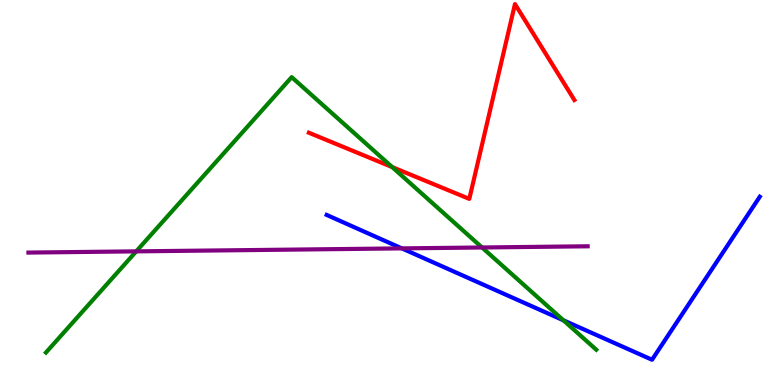[{'lines': ['blue', 'red'], 'intersections': []}, {'lines': ['green', 'red'], 'intersections': [{'x': 5.06, 'y': 5.66}]}, {'lines': ['purple', 'red'], 'intersections': []}, {'lines': ['blue', 'green'], 'intersections': [{'x': 7.27, 'y': 1.68}]}, {'lines': ['blue', 'purple'], 'intersections': [{'x': 5.18, 'y': 3.55}]}, {'lines': ['green', 'purple'], 'intersections': [{'x': 1.76, 'y': 3.47}, {'x': 6.22, 'y': 3.57}]}]